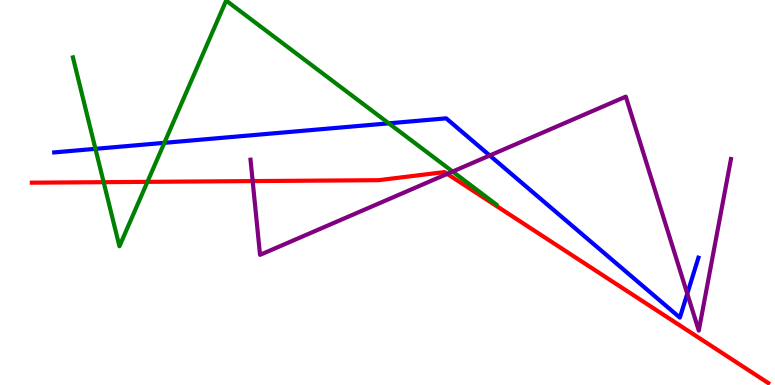[{'lines': ['blue', 'red'], 'intersections': []}, {'lines': ['green', 'red'], 'intersections': [{'x': 1.34, 'y': 5.27}, {'x': 1.9, 'y': 5.28}]}, {'lines': ['purple', 'red'], 'intersections': [{'x': 3.26, 'y': 5.3}, {'x': 5.77, 'y': 5.48}]}, {'lines': ['blue', 'green'], 'intersections': [{'x': 1.23, 'y': 6.13}, {'x': 2.12, 'y': 6.29}, {'x': 5.02, 'y': 6.8}]}, {'lines': ['blue', 'purple'], 'intersections': [{'x': 6.32, 'y': 5.96}, {'x': 8.87, 'y': 2.37}]}, {'lines': ['green', 'purple'], 'intersections': [{'x': 5.84, 'y': 5.54}]}]